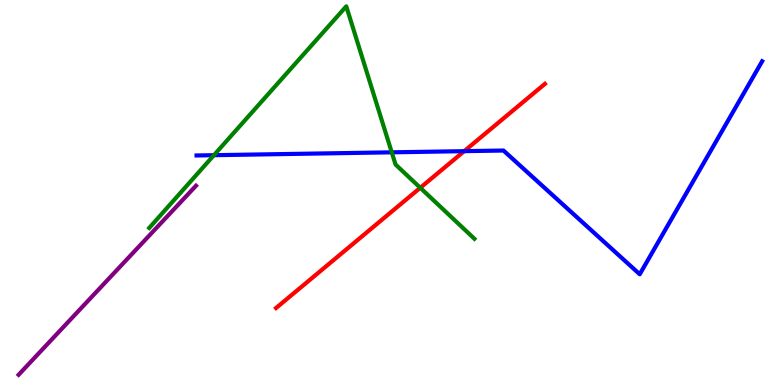[{'lines': ['blue', 'red'], 'intersections': [{'x': 5.99, 'y': 6.07}]}, {'lines': ['green', 'red'], 'intersections': [{'x': 5.42, 'y': 5.12}]}, {'lines': ['purple', 'red'], 'intersections': []}, {'lines': ['blue', 'green'], 'intersections': [{'x': 2.76, 'y': 5.97}, {'x': 5.05, 'y': 6.04}]}, {'lines': ['blue', 'purple'], 'intersections': []}, {'lines': ['green', 'purple'], 'intersections': []}]